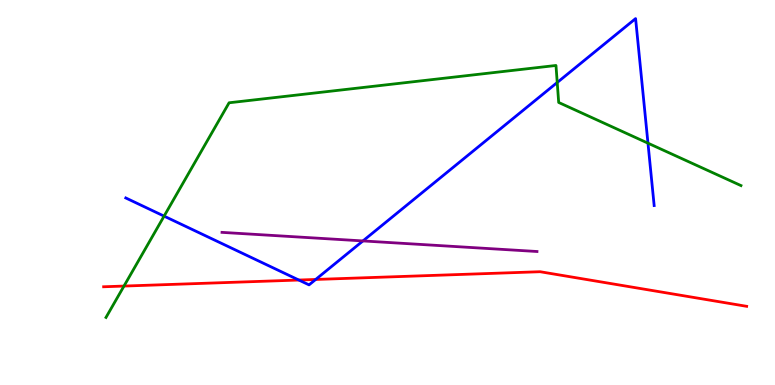[{'lines': ['blue', 'red'], 'intersections': [{'x': 3.86, 'y': 2.73}, {'x': 4.07, 'y': 2.74}]}, {'lines': ['green', 'red'], 'intersections': [{'x': 1.6, 'y': 2.57}]}, {'lines': ['purple', 'red'], 'intersections': []}, {'lines': ['blue', 'green'], 'intersections': [{'x': 2.12, 'y': 4.39}, {'x': 7.19, 'y': 7.86}, {'x': 8.36, 'y': 6.28}]}, {'lines': ['blue', 'purple'], 'intersections': [{'x': 4.68, 'y': 3.74}]}, {'lines': ['green', 'purple'], 'intersections': []}]